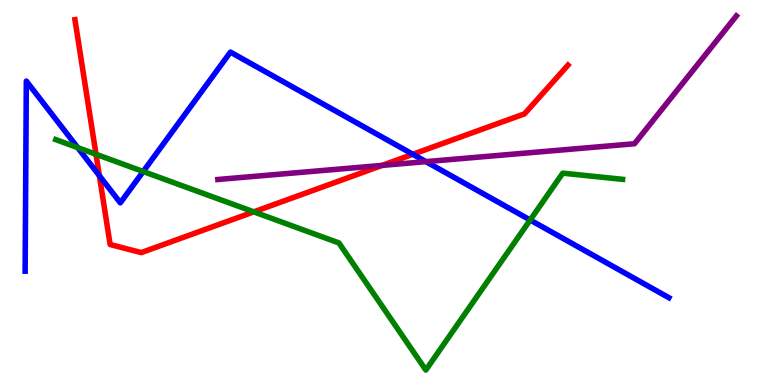[{'lines': ['blue', 'red'], 'intersections': [{'x': 1.28, 'y': 5.44}, {'x': 5.33, 'y': 5.99}]}, {'lines': ['green', 'red'], 'intersections': [{'x': 1.24, 'y': 5.99}, {'x': 3.27, 'y': 4.5}]}, {'lines': ['purple', 'red'], 'intersections': [{'x': 4.93, 'y': 5.7}]}, {'lines': ['blue', 'green'], 'intersections': [{'x': 1.0, 'y': 6.17}, {'x': 1.85, 'y': 5.55}, {'x': 6.84, 'y': 4.29}]}, {'lines': ['blue', 'purple'], 'intersections': [{'x': 5.5, 'y': 5.8}]}, {'lines': ['green', 'purple'], 'intersections': []}]